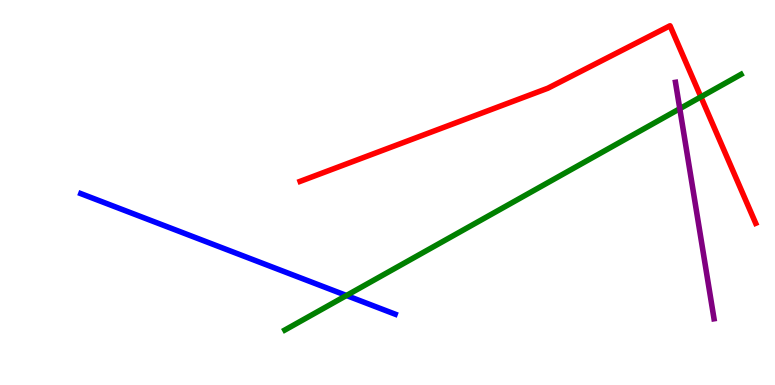[{'lines': ['blue', 'red'], 'intersections': []}, {'lines': ['green', 'red'], 'intersections': [{'x': 9.04, 'y': 7.48}]}, {'lines': ['purple', 'red'], 'intersections': []}, {'lines': ['blue', 'green'], 'intersections': [{'x': 4.47, 'y': 2.32}]}, {'lines': ['blue', 'purple'], 'intersections': []}, {'lines': ['green', 'purple'], 'intersections': [{'x': 8.77, 'y': 7.18}]}]